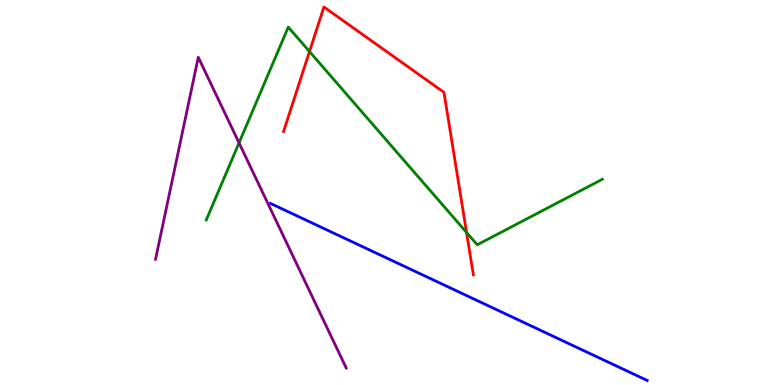[{'lines': ['blue', 'red'], 'intersections': []}, {'lines': ['green', 'red'], 'intersections': [{'x': 3.99, 'y': 8.66}, {'x': 6.02, 'y': 3.96}]}, {'lines': ['purple', 'red'], 'intersections': []}, {'lines': ['blue', 'green'], 'intersections': []}, {'lines': ['blue', 'purple'], 'intersections': []}, {'lines': ['green', 'purple'], 'intersections': [{'x': 3.08, 'y': 6.29}]}]